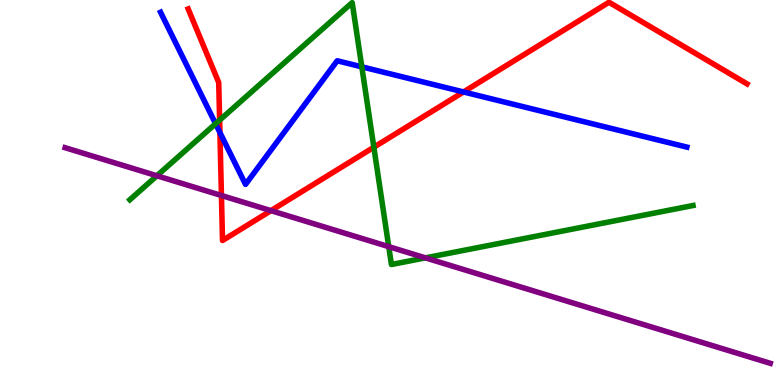[{'lines': ['blue', 'red'], 'intersections': [{'x': 2.84, 'y': 6.56}, {'x': 5.98, 'y': 7.61}]}, {'lines': ['green', 'red'], 'intersections': [{'x': 2.83, 'y': 6.88}, {'x': 4.82, 'y': 6.18}]}, {'lines': ['purple', 'red'], 'intersections': [{'x': 2.86, 'y': 4.92}, {'x': 3.5, 'y': 4.53}]}, {'lines': ['blue', 'green'], 'intersections': [{'x': 2.78, 'y': 6.79}, {'x': 4.67, 'y': 8.26}]}, {'lines': ['blue', 'purple'], 'intersections': []}, {'lines': ['green', 'purple'], 'intersections': [{'x': 2.02, 'y': 5.43}, {'x': 5.02, 'y': 3.59}, {'x': 5.49, 'y': 3.3}]}]